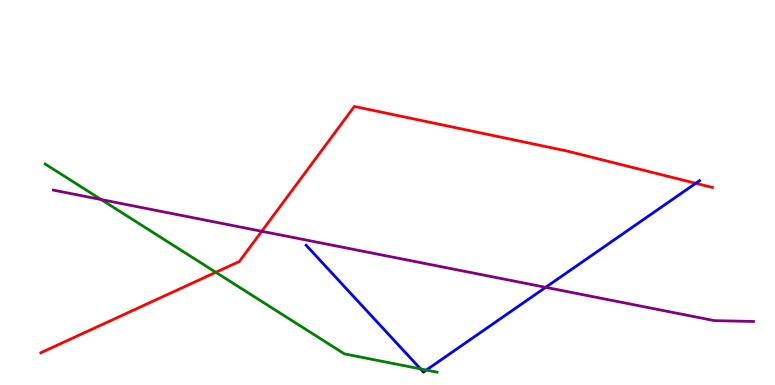[{'lines': ['blue', 'red'], 'intersections': [{'x': 8.98, 'y': 5.24}]}, {'lines': ['green', 'red'], 'intersections': [{'x': 2.78, 'y': 2.93}]}, {'lines': ['purple', 'red'], 'intersections': [{'x': 3.38, 'y': 3.99}]}, {'lines': ['blue', 'green'], 'intersections': [{'x': 5.43, 'y': 0.418}, {'x': 5.5, 'y': 0.388}]}, {'lines': ['blue', 'purple'], 'intersections': [{'x': 7.04, 'y': 2.54}]}, {'lines': ['green', 'purple'], 'intersections': [{'x': 1.31, 'y': 4.82}]}]